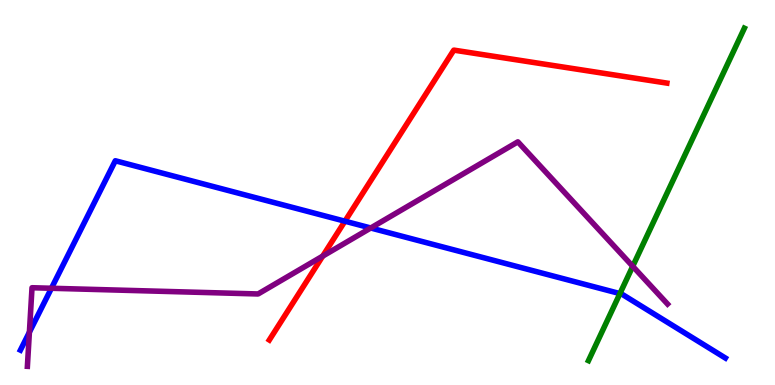[{'lines': ['blue', 'red'], 'intersections': [{'x': 4.45, 'y': 4.25}]}, {'lines': ['green', 'red'], 'intersections': []}, {'lines': ['purple', 'red'], 'intersections': [{'x': 4.16, 'y': 3.35}]}, {'lines': ['blue', 'green'], 'intersections': [{'x': 8.0, 'y': 2.37}]}, {'lines': ['blue', 'purple'], 'intersections': [{'x': 0.379, 'y': 1.37}, {'x': 0.663, 'y': 2.51}, {'x': 4.78, 'y': 4.08}]}, {'lines': ['green', 'purple'], 'intersections': [{'x': 8.16, 'y': 3.08}]}]